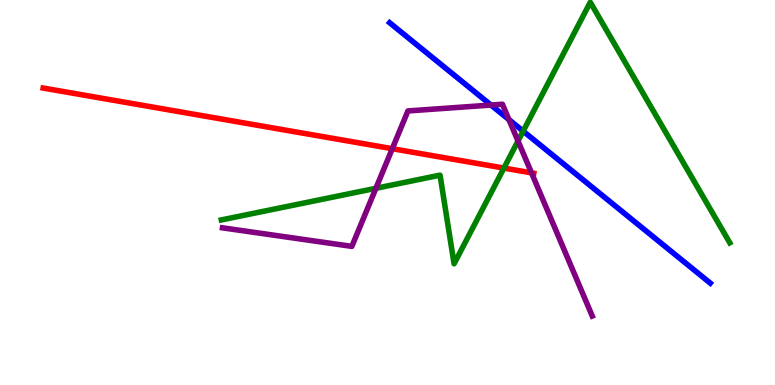[{'lines': ['blue', 'red'], 'intersections': []}, {'lines': ['green', 'red'], 'intersections': [{'x': 6.5, 'y': 5.63}]}, {'lines': ['purple', 'red'], 'intersections': [{'x': 5.06, 'y': 6.14}, {'x': 6.86, 'y': 5.51}]}, {'lines': ['blue', 'green'], 'intersections': [{'x': 6.75, 'y': 6.59}]}, {'lines': ['blue', 'purple'], 'intersections': [{'x': 6.34, 'y': 7.27}, {'x': 6.57, 'y': 6.89}]}, {'lines': ['green', 'purple'], 'intersections': [{'x': 4.85, 'y': 5.11}, {'x': 6.68, 'y': 6.34}]}]